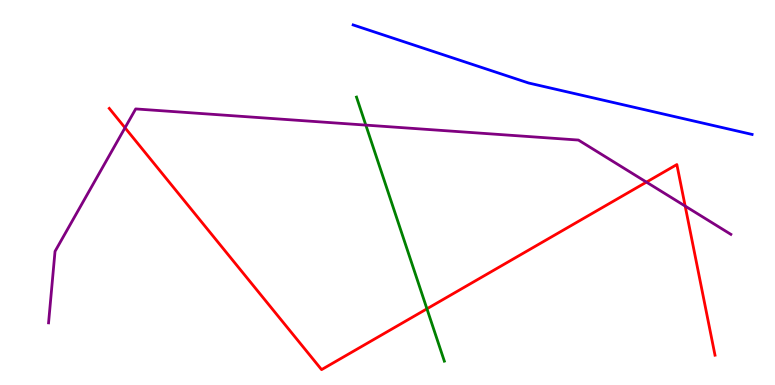[{'lines': ['blue', 'red'], 'intersections': []}, {'lines': ['green', 'red'], 'intersections': [{'x': 5.51, 'y': 1.98}]}, {'lines': ['purple', 'red'], 'intersections': [{'x': 1.61, 'y': 6.68}, {'x': 8.34, 'y': 5.27}, {'x': 8.84, 'y': 4.65}]}, {'lines': ['blue', 'green'], 'intersections': []}, {'lines': ['blue', 'purple'], 'intersections': []}, {'lines': ['green', 'purple'], 'intersections': [{'x': 4.72, 'y': 6.75}]}]